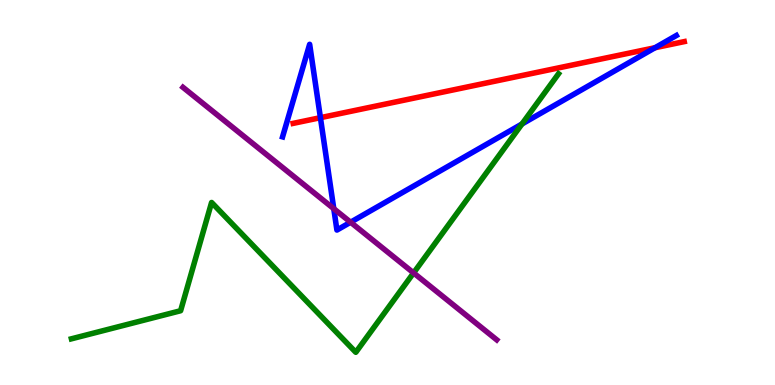[{'lines': ['blue', 'red'], 'intersections': [{'x': 4.13, 'y': 6.94}, {'x': 8.45, 'y': 8.76}]}, {'lines': ['green', 'red'], 'intersections': []}, {'lines': ['purple', 'red'], 'intersections': []}, {'lines': ['blue', 'green'], 'intersections': [{'x': 6.74, 'y': 6.78}]}, {'lines': ['blue', 'purple'], 'intersections': [{'x': 4.31, 'y': 4.58}, {'x': 4.52, 'y': 4.23}]}, {'lines': ['green', 'purple'], 'intersections': [{'x': 5.34, 'y': 2.91}]}]